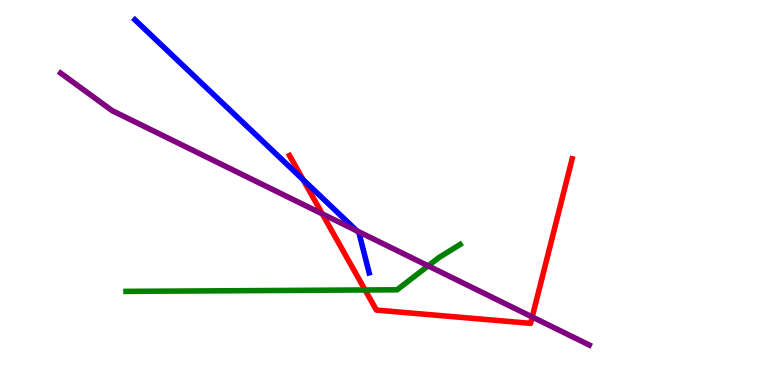[{'lines': ['blue', 'red'], 'intersections': [{'x': 3.91, 'y': 5.33}]}, {'lines': ['green', 'red'], 'intersections': [{'x': 4.71, 'y': 2.47}]}, {'lines': ['purple', 'red'], 'intersections': [{'x': 4.16, 'y': 4.44}, {'x': 6.87, 'y': 1.77}]}, {'lines': ['blue', 'green'], 'intersections': []}, {'lines': ['blue', 'purple'], 'intersections': [{'x': 4.61, 'y': 4.0}]}, {'lines': ['green', 'purple'], 'intersections': [{'x': 5.52, 'y': 3.09}]}]